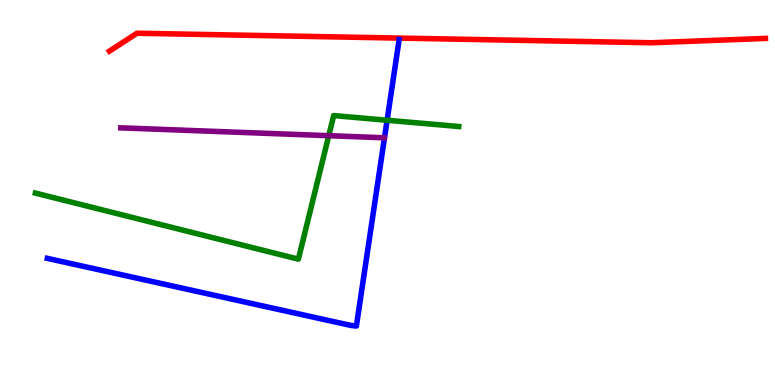[{'lines': ['blue', 'red'], 'intersections': []}, {'lines': ['green', 'red'], 'intersections': []}, {'lines': ['purple', 'red'], 'intersections': []}, {'lines': ['blue', 'green'], 'intersections': [{'x': 4.99, 'y': 6.88}]}, {'lines': ['blue', 'purple'], 'intersections': []}, {'lines': ['green', 'purple'], 'intersections': [{'x': 4.24, 'y': 6.48}]}]